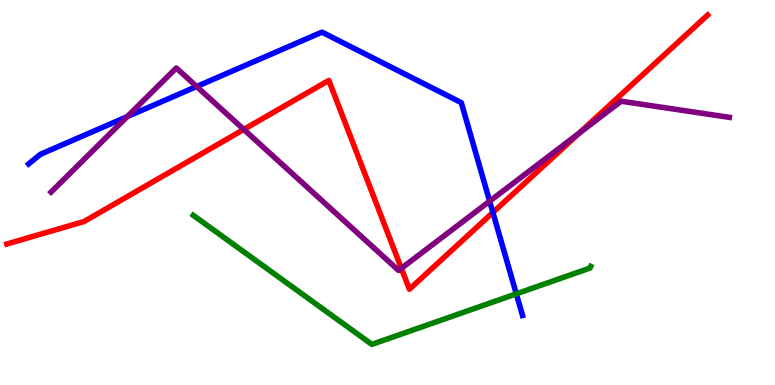[{'lines': ['blue', 'red'], 'intersections': [{'x': 6.36, 'y': 4.48}]}, {'lines': ['green', 'red'], 'intersections': []}, {'lines': ['purple', 'red'], 'intersections': [{'x': 3.15, 'y': 6.64}, {'x': 5.18, 'y': 3.03}, {'x': 7.47, 'y': 6.54}]}, {'lines': ['blue', 'green'], 'intersections': [{'x': 6.66, 'y': 2.37}]}, {'lines': ['blue', 'purple'], 'intersections': [{'x': 1.64, 'y': 6.97}, {'x': 2.54, 'y': 7.75}, {'x': 6.32, 'y': 4.77}]}, {'lines': ['green', 'purple'], 'intersections': []}]